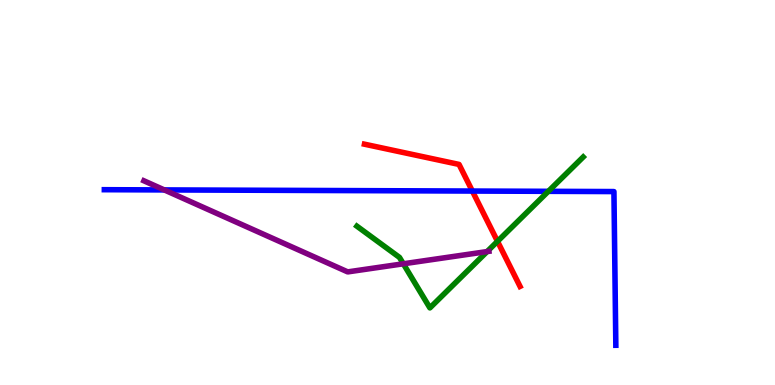[{'lines': ['blue', 'red'], 'intersections': [{'x': 6.09, 'y': 5.04}]}, {'lines': ['green', 'red'], 'intersections': [{'x': 6.42, 'y': 3.73}]}, {'lines': ['purple', 'red'], 'intersections': []}, {'lines': ['blue', 'green'], 'intersections': [{'x': 7.08, 'y': 5.03}]}, {'lines': ['blue', 'purple'], 'intersections': [{'x': 2.12, 'y': 5.07}]}, {'lines': ['green', 'purple'], 'intersections': [{'x': 5.2, 'y': 3.15}, {'x': 6.29, 'y': 3.47}]}]